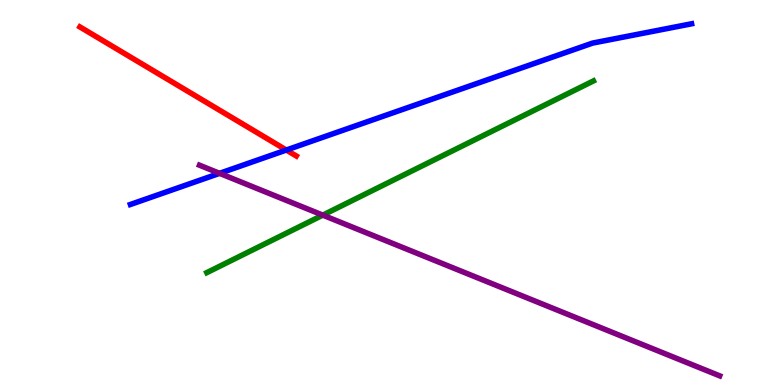[{'lines': ['blue', 'red'], 'intersections': [{'x': 3.69, 'y': 6.1}]}, {'lines': ['green', 'red'], 'intersections': []}, {'lines': ['purple', 'red'], 'intersections': []}, {'lines': ['blue', 'green'], 'intersections': []}, {'lines': ['blue', 'purple'], 'intersections': [{'x': 2.83, 'y': 5.5}]}, {'lines': ['green', 'purple'], 'intersections': [{'x': 4.17, 'y': 4.41}]}]